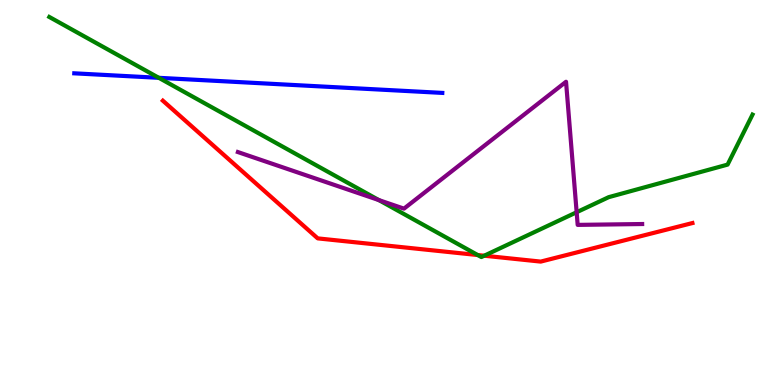[{'lines': ['blue', 'red'], 'intersections': []}, {'lines': ['green', 'red'], 'intersections': [{'x': 6.16, 'y': 3.38}, {'x': 6.25, 'y': 3.36}]}, {'lines': ['purple', 'red'], 'intersections': []}, {'lines': ['blue', 'green'], 'intersections': [{'x': 2.05, 'y': 7.98}]}, {'lines': ['blue', 'purple'], 'intersections': []}, {'lines': ['green', 'purple'], 'intersections': [{'x': 4.89, 'y': 4.8}, {'x': 7.44, 'y': 4.49}]}]